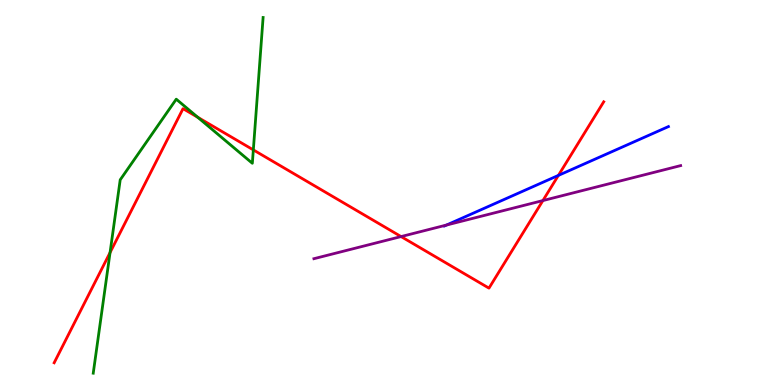[{'lines': ['blue', 'red'], 'intersections': [{'x': 7.21, 'y': 5.44}]}, {'lines': ['green', 'red'], 'intersections': [{'x': 1.42, 'y': 3.44}, {'x': 2.55, 'y': 6.95}, {'x': 3.27, 'y': 6.11}]}, {'lines': ['purple', 'red'], 'intersections': [{'x': 5.18, 'y': 3.86}, {'x': 7.01, 'y': 4.79}]}, {'lines': ['blue', 'green'], 'intersections': []}, {'lines': ['blue', 'purple'], 'intersections': [{'x': 5.76, 'y': 4.15}]}, {'lines': ['green', 'purple'], 'intersections': []}]